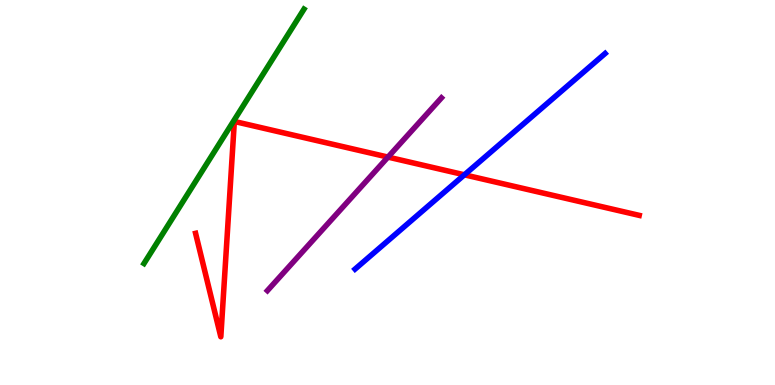[{'lines': ['blue', 'red'], 'intersections': [{'x': 5.99, 'y': 5.46}]}, {'lines': ['green', 'red'], 'intersections': []}, {'lines': ['purple', 'red'], 'intersections': [{'x': 5.01, 'y': 5.92}]}, {'lines': ['blue', 'green'], 'intersections': []}, {'lines': ['blue', 'purple'], 'intersections': []}, {'lines': ['green', 'purple'], 'intersections': []}]